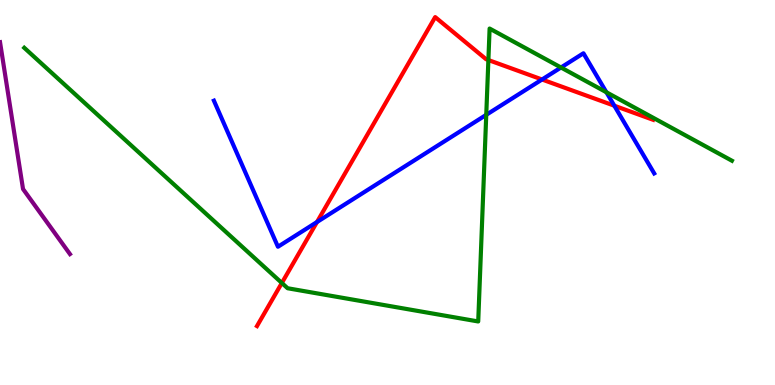[{'lines': ['blue', 'red'], 'intersections': [{'x': 4.09, 'y': 4.23}, {'x': 6.99, 'y': 7.94}, {'x': 7.93, 'y': 7.25}]}, {'lines': ['green', 'red'], 'intersections': [{'x': 3.64, 'y': 2.65}, {'x': 6.3, 'y': 8.44}]}, {'lines': ['purple', 'red'], 'intersections': []}, {'lines': ['blue', 'green'], 'intersections': [{'x': 6.27, 'y': 7.02}, {'x': 7.24, 'y': 8.25}, {'x': 7.82, 'y': 7.6}]}, {'lines': ['blue', 'purple'], 'intersections': []}, {'lines': ['green', 'purple'], 'intersections': []}]